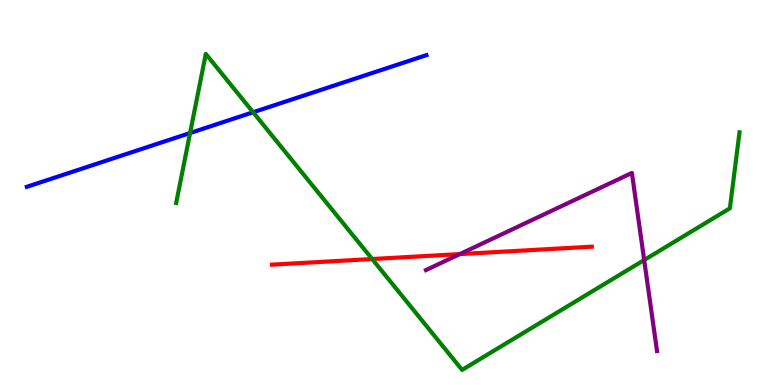[{'lines': ['blue', 'red'], 'intersections': []}, {'lines': ['green', 'red'], 'intersections': [{'x': 4.8, 'y': 3.27}]}, {'lines': ['purple', 'red'], 'intersections': [{'x': 5.93, 'y': 3.4}]}, {'lines': ['blue', 'green'], 'intersections': [{'x': 2.45, 'y': 6.54}, {'x': 3.27, 'y': 7.08}]}, {'lines': ['blue', 'purple'], 'intersections': []}, {'lines': ['green', 'purple'], 'intersections': [{'x': 8.31, 'y': 3.25}]}]